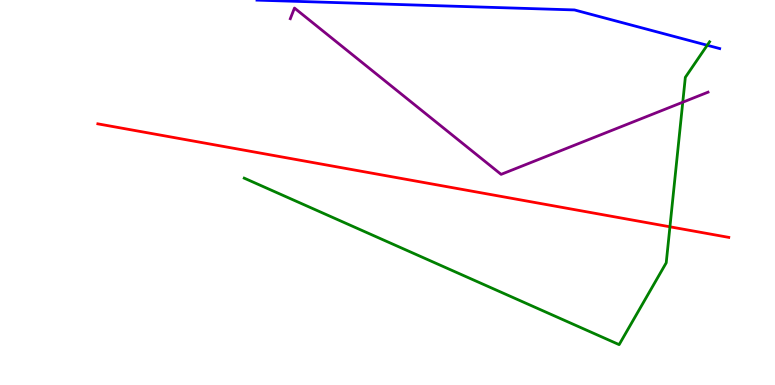[{'lines': ['blue', 'red'], 'intersections': []}, {'lines': ['green', 'red'], 'intersections': [{'x': 8.64, 'y': 4.11}]}, {'lines': ['purple', 'red'], 'intersections': []}, {'lines': ['blue', 'green'], 'intersections': [{'x': 9.13, 'y': 8.82}]}, {'lines': ['blue', 'purple'], 'intersections': []}, {'lines': ['green', 'purple'], 'intersections': [{'x': 8.81, 'y': 7.35}]}]